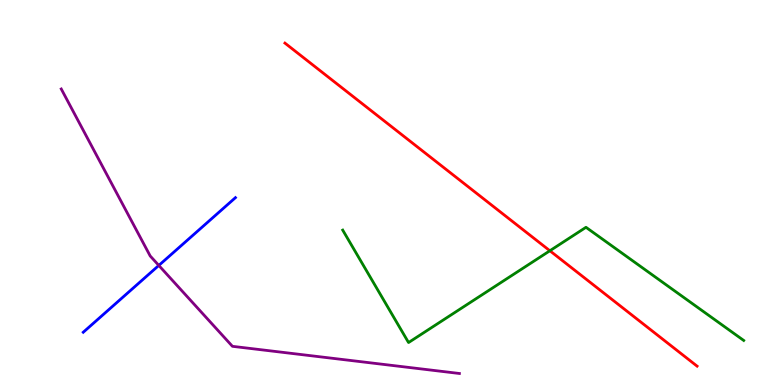[{'lines': ['blue', 'red'], 'intersections': []}, {'lines': ['green', 'red'], 'intersections': [{'x': 7.1, 'y': 3.49}]}, {'lines': ['purple', 'red'], 'intersections': []}, {'lines': ['blue', 'green'], 'intersections': []}, {'lines': ['blue', 'purple'], 'intersections': [{'x': 2.05, 'y': 3.11}]}, {'lines': ['green', 'purple'], 'intersections': []}]